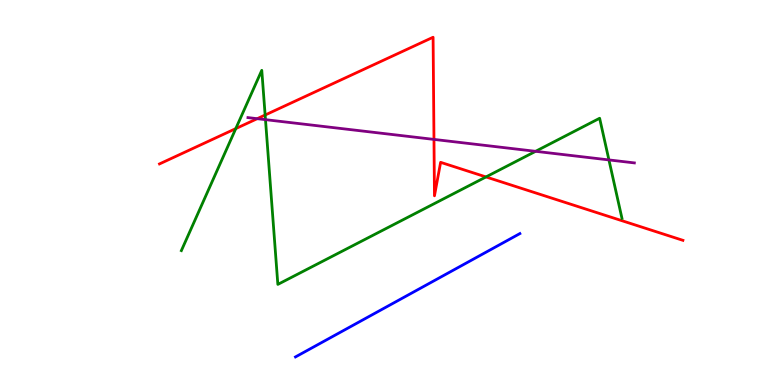[{'lines': ['blue', 'red'], 'intersections': []}, {'lines': ['green', 'red'], 'intersections': [{'x': 3.04, 'y': 6.66}, {'x': 3.42, 'y': 7.01}, {'x': 6.27, 'y': 5.4}]}, {'lines': ['purple', 'red'], 'intersections': [{'x': 3.32, 'y': 6.92}, {'x': 5.6, 'y': 6.38}]}, {'lines': ['blue', 'green'], 'intersections': []}, {'lines': ['blue', 'purple'], 'intersections': []}, {'lines': ['green', 'purple'], 'intersections': [{'x': 3.43, 'y': 6.89}, {'x': 6.91, 'y': 6.07}, {'x': 7.86, 'y': 5.85}]}]